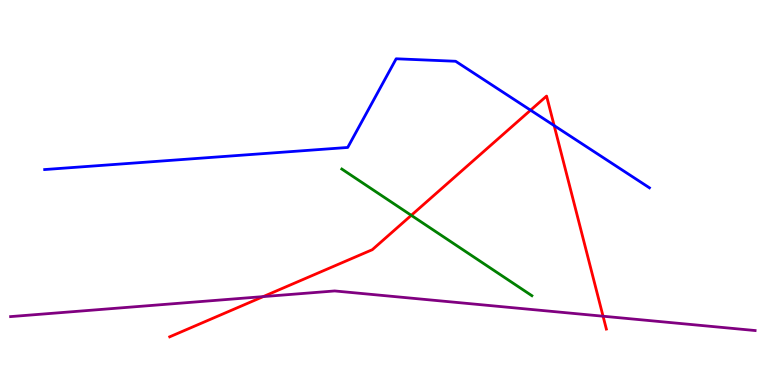[{'lines': ['blue', 'red'], 'intersections': [{'x': 6.85, 'y': 7.14}, {'x': 7.15, 'y': 6.74}]}, {'lines': ['green', 'red'], 'intersections': [{'x': 5.31, 'y': 4.41}]}, {'lines': ['purple', 'red'], 'intersections': [{'x': 3.4, 'y': 2.3}, {'x': 7.78, 'y': 1.79}]}, {'lines': ['blue', 'green'], 'intersections': []}, {'lines': ['blue', 'purple'], 'intersections': []}, {'lines': ['green', 'purple'], 'intersections': []}]